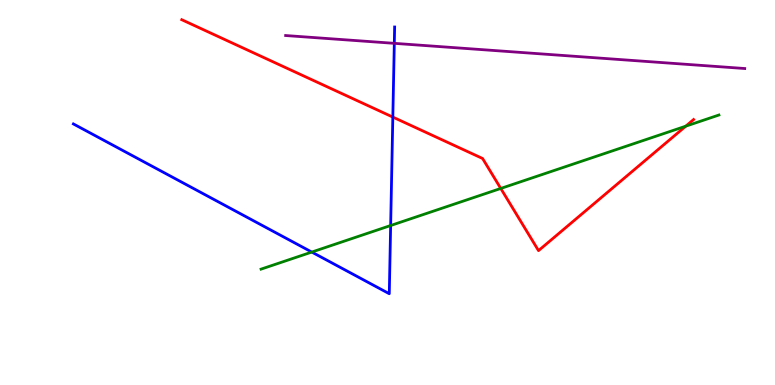[{'lines': ['blue', 'red'], 'intersections': [{'x': 5.07, 'y': 6.96}]}, {'lines': ['green', 'red'], 'intersections': [{'x': 6.46, 'y': 5.11}, {'x': 8.85, 'y': 6.72}]}, {'lines': ['purple', 'red'], 'intersections': []}, {'lines': ['blue', 'green'], 'intersections': [{'x': 4.02, 'y': 3.45}, {'x': 5.04, 'y': 4.14}]}, {'lines': ['blue', 'purple'], 'intersections': [{'x': 5.09, 'y': 8.87}]}, {'lines': ['green', 'purple'], 'intersections': []}]